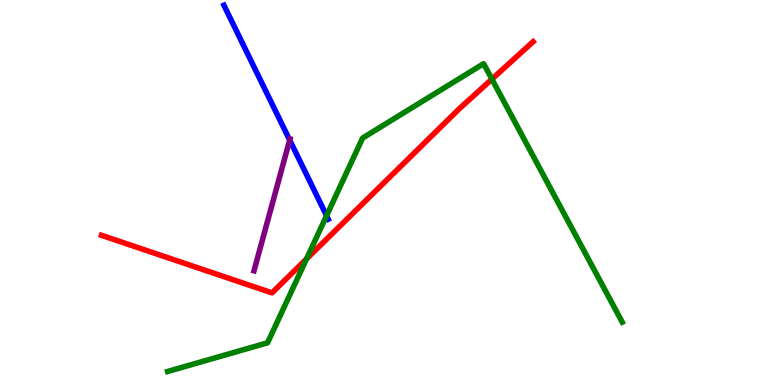[{'lines': ['blue', 'red'], 'intersections': []}, {'lines': ['green', 'red'], 'intersections': [{'x': 3.96, 'y': 3.28}, {'x': 6.35, 'y': 7.94}]}, {'lines': ['purple', 'red'], 'intersections': []}, {'lines': ['blue', 'green'], 'intersections': [{'x': 4.21, 'y': 4.4}]}, {'lines': ['blue', 'purple'], 'intersections': [{'x': 3.74, 'y': 6.36}]}, {'lines': ['green', 'purple'], 'intersections': []}]